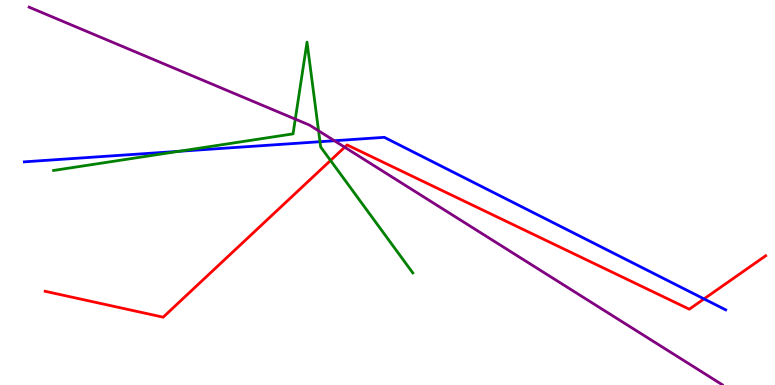[{'lines': ['blue', 'red'], 'intersections': [{'x': 9.08, 'y': 2.24}]}, {'lines': ['green', 'red'], 'intersections': [{'x': 4.27, 'y': 5.83}]}, {'lines': ['purple', 'red'], 'intersections': [{'x': 4.45, 'y': 6.18}]}, {'lines': ['blue', 'green'], 'intersections': [{'x': 2.31, 'y': 6.07}, {'x': 4.13, 'y': 6.32}]}, {'lines': ['blue', 'purple'], 'intersections': [{'x': 4.31, 'y': 6.34}]}, {'lines': ['green', 'purple'], 'intersections': [{'x': 3.81, 'y': 6.91}, {'x': 4.11, 'y': 6.6}]}]